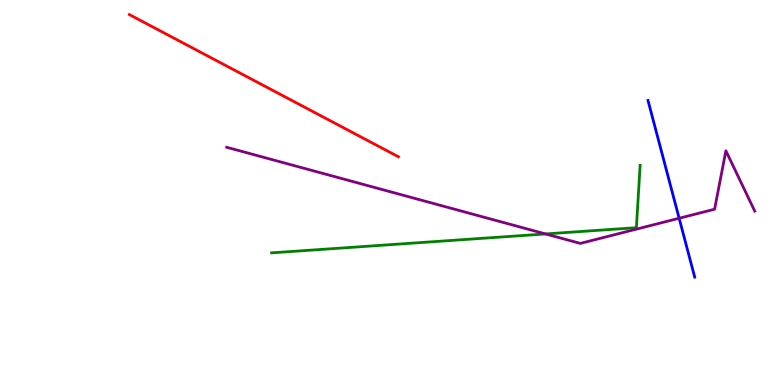[{'lines': ['blue', 'red'], 'intersections': []}, {'lines': ['green', 'red'], 'intersections': []}, {'lines': ['purple', 'red'], 'intersections': []}, {'lines': ['blue', 'green'], 'intersections': []}, {'lines': ['blue', 'purple'], 'intersections': [{'x': 8.76, 'y': 4.33}]}, {'lines': ['green', 'purple'], 'intersections': [{'x': 7.04, 'y': 3.92}]}]